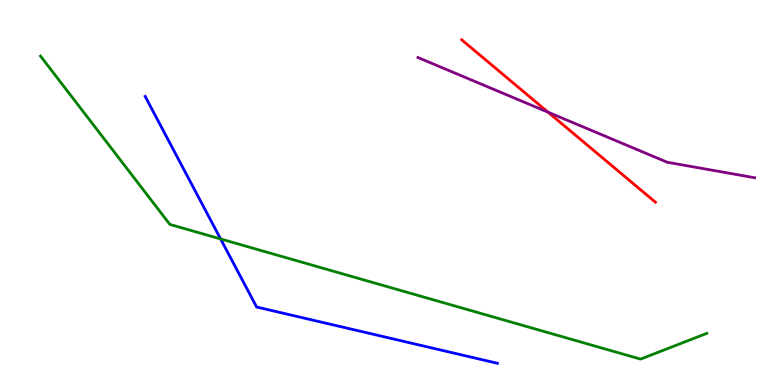[{'lines': ['blue', 'red'], 'intersections': []}, {'lines': ['green', 'red'], 'intersections': []}, {'lines': ['purple', 'red'], 'intersections': [{'x': 7.07, 'y': 7.09}]}, {'lines': ['blue', 'green'], 'intersections': [{'x': 2.85, 'y': 3.79}]}, {'lines': ['blue', 'purple'], 'intersections': []}, {'lines': ['green', 'purple'], 'intersections': []}]